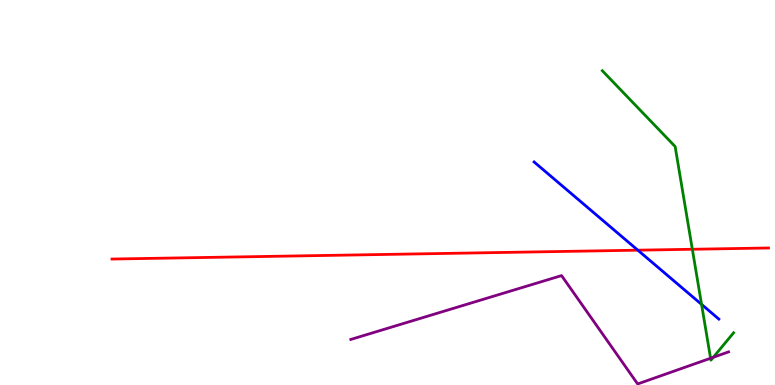[{'lines': ['blue', 'red'], 'intersections': [{'x': 8.23, 'y': 3.5}]}, {'lines': ['green', 'red'], 'intersections': [{'x': 8.93, 'y': 3.53}]}, {'lines': ['purple', 'red'], 'intersections': []}, {'lines': ['blue', 'green'], 'intersections': [{'x': 9.05, 'y': 2.09}]}, {'lines': ['blue', 'purple'], 'intersections': []}, {'lines': ['green', 'purple'], 'intersections': [{'x': 9.17, 'y': 0.695}, {'x': 9.2, 'y': 0.72}]}]